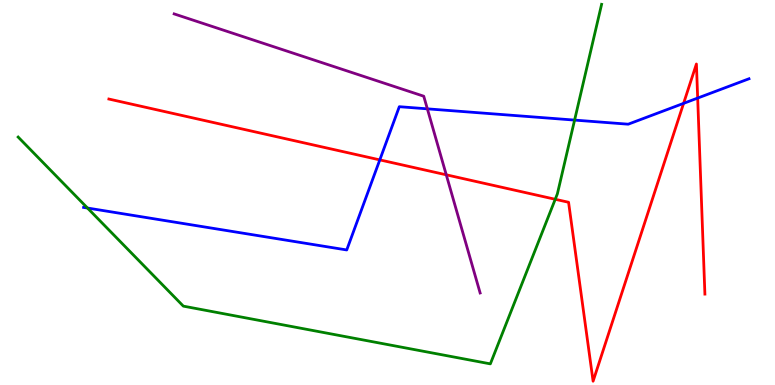[{'lines': ['blue', 'red'], 'intersections': [{'x': 4.9, 'y': 5.85}, {'x': 8.82, 'y': 7.32}, {'x': 9.0, 'y': 7.45}]}, {'lines': ['green', 'red'], 'intersections': [{'x': 7.16, 'y': 4.82}]}, {'lines': ['purple', 'red'], 'intersections': [{'x': 5.76, 'y': 5.46}]}, {'lines': ['blue', 'green'], 'intersections': [{'x': 1.13, 'y': 4.6}, {'x': 7.41, 'y': 6.88}]}, {'lines': ['blue', 'purple'], 'intersections': [{'x': 5.51, 'y': 7.17}]}, {'lines': ['green', 'purple'], 'intersections': []}]